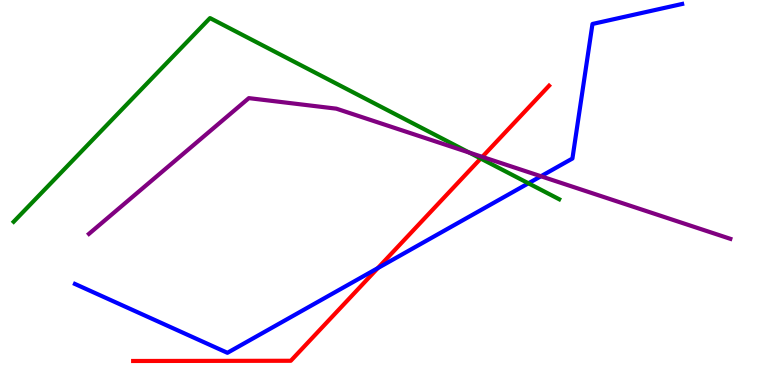[{'lines': ['blue', 'red'], 'intersections': [{'x': 4.88, 'y': 3.04}]}, {'lines': ['green', 'red'], 'intersections': [{'x': 6.2, 'y': 5.88}]}, {'lines': ['purple', 'red'], 'intersections': [{'x': 6.22, 'y': 5.93}]}, {'lines': ['blue', 'green'], 'intersections': [{'x': 6.82, 'y': 5.24}]}, {'lines': ['blue', 'purple'], 'intersections': [{'x': 6.98, 'y': 5.42}]}, {'lines': ['green', 'purple'], 'intersections': [{'x': 6.05, 'y': 6.04}]}]